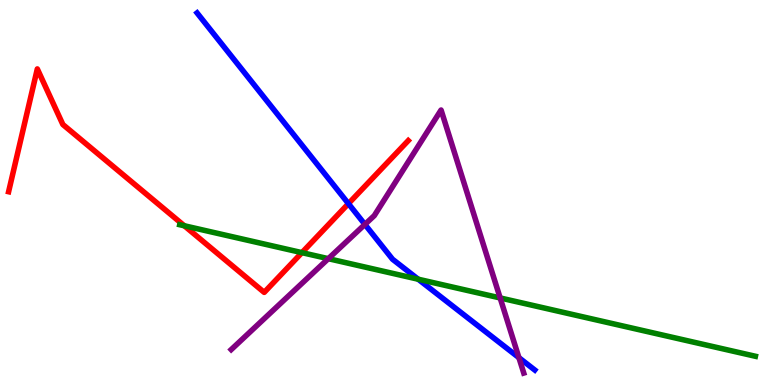[{'lines': ['blue', 'red'], 'intersections': [{'x': 4.5, 'y': 4.71}]}, {'lines': ['green', 'red'], 'intersections': [{'x': 2.38, 'y': 4.14}, {'x': 3.9, 'y': 3.44}]}, {'lines': ['purple', 'red'], 'intersections': []}, {'lines': ['blue', 'green'], 'intersections': [{'x': 5.4, 'y': 2.75}]}, {'lines': ['blue', 'purple'], 'intersections': [{'x': 4.71, 'y': 4.17}, {'x': 6.7, 'y': 0.71}]}, {'lines': ['green', 'purple'], 'intersections': [{'x': 4.24, 'y': 3.28}, {'x': 6.45, 'y': 2.26}]}]